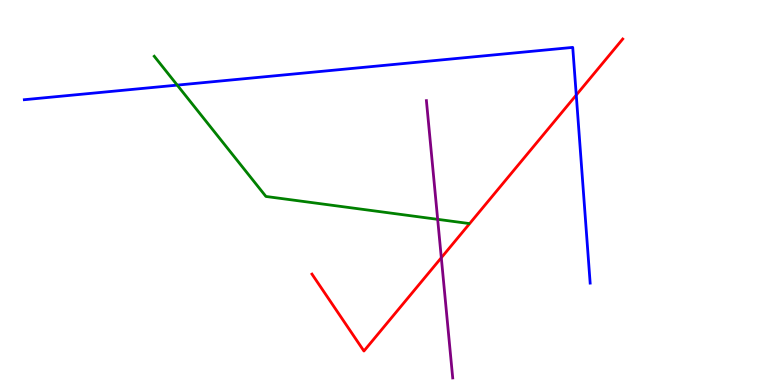[{'lines': ['blue', 'red'], 'intersections': [{'x': 7.44, 'y': 7.53}]}, {'lines': ['green', 'red'], 'intersections': []}, {'lines': ['purple', 'red'], 'intersections': [{'x': 5.69, 'y': 3.31}]}, {'lines': ['blue', 'green'], 'intersections': [{'x': 2.29, 'y': 7.79}]}, {'lines': ['blue', 'purple'], 'intersections': []}, {'lines': ['green', 'purple'], 'intersections': [{'x': 5.65, 'y': 4.3}]}]